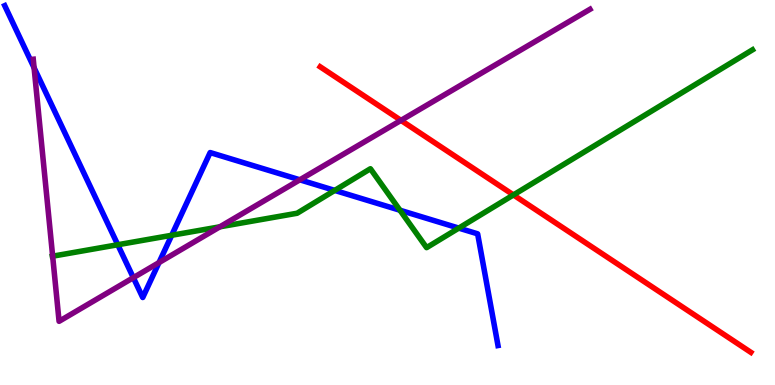[{'lines': ['blue', 'red'], 'intersections': []}, {'lines': ['green', 'red'], 'intersections': [{'x': 6.63, 'y': 4.94}]}, {'lines': ['purple', 'red'], 'intersections': [{'x': 5.17, 'y': 6.87}]}, {'lines': ['blue', 'green'], 'intersections': [{'x': 1.52, 'y': 3.64}, {'x': 2.22, 'y': 3.89}, {'x': 4.32, 'y': 5.05}, {'x': 5.16, 'y': 4.54}, {'x': 5.92, 'y': 4.08}]}, {'lines': ['blue', 'purple'], 'intersections': [{'x': 0.44, 'y': 8.24}, {'x': 1.72, 'y': 2.79}, {'x': 2.05, 'y': 3.18}, {'x': 3.87, 'y': 5.33}]}, {'lines': ['green', 'purple'], 'intersections': [{'x': 0.679, 'y': 3.35}, {'x': 2.84, 'y': 4.11}]}]